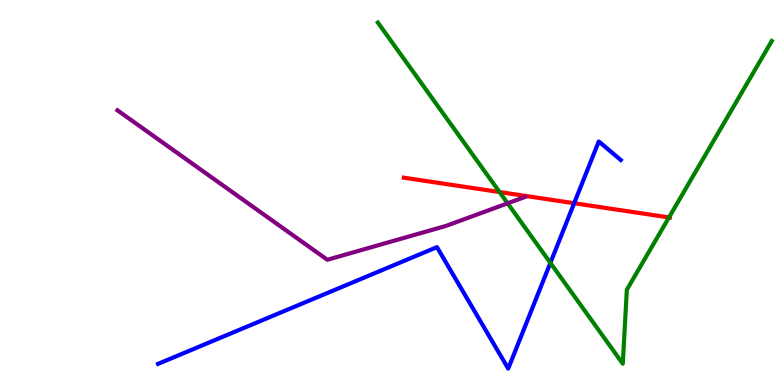[{'lines': ['blue', 'red'], 'intersections': [{'x': 7.41, 'y': 4.72}]}, {'lines': ['green', 'red'], 'intersections': [{'x': 6.45, 'y': 5.01}, {'x': 8.63, 'y': 4.35}]}, {'lines': ['purple', 'red'], 'intersections': []}, {'lines': ['blue', 'green'], 'intersections': [{'x': 7.1, 'y': 3.17}]}, {'lines': ['blue', 'purple'], 'intersections': []}, {'lines': ['green', 'purple'], 'intersections': [{'x': 6.55, 'y': 4.72}]}]